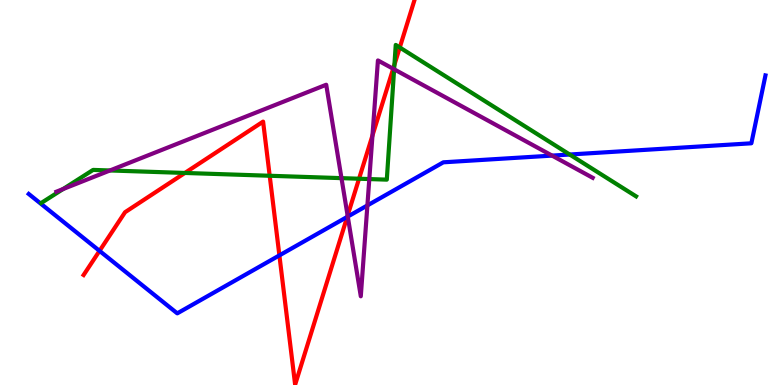[{'lines': ['blue', 'red'], 'intersections': [{'x': 1.28, 'y': 3.48}, {'x': 3.61, 'y': 3.37}, {'x': 4.48, 'y': 4.37}]}, {'lines': ['green', 'red'], 'intersections': [{'x': 2.39, 'y': 5.51}, {'x': 3.48, 'y': 5.43}, {'x': 4.63, 'y': 5.36}, {'x': 5.09, 'y': 8.32}, {'x': 5.16, 'y': 8.77}]}, {'lines': ['purple', 'red'], 'intersections': [{'x': 4.49, 'y': 4.4}, {'x': 4.81, 'y': 6.48}, {'x': 5.07, 'y': 8.21}]}, {'lines': ['blue', 'green'], 'intersections': [{'x': 7.35, 'y': 5.99}]}, {'lines': ['blue', 'purple'], 'intersections': [{'x': 4.49, 'y': 4.37}, {'x': 4.74, 'y': 4.66}, {'x': 7.12, 'y': 5.96}]}, {'lines': ['green', 'purple'], 'intersections': [{'x': 0.814, 'y': 5.09}, {'x': 1.42, 'y': 5.57}, {'x': 4.41, 'y': 5.37}, {'x': 4.77, 'y': 5.35}, {'x': 5.09, 'y': 8.2}]}]